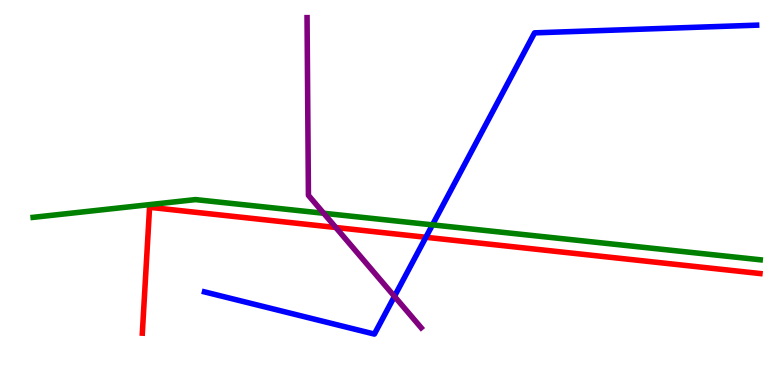[{'lines': ['blue', 'red'], 'intersections': [{'x': 5.5, 'y': 3.84}]}, {'lines': ['green', 'red'], 'intersections': []}, {'lines': ['purple', 'red'], 'intersections': [{'x': 4.33, 'y': 4.09}]}, {'lines': ['blue', 'green'], 'intersections': [{'x': 5.58, 'y': 4.16}]}, {'lines': ['blue', 'purple'], 'intersections': [{'x': 5.09, 'y': 2.3}]}, {'lines': ['green', 'purple'], 'intersections': [{'x': 4.18, 'y': 4.46}]}]